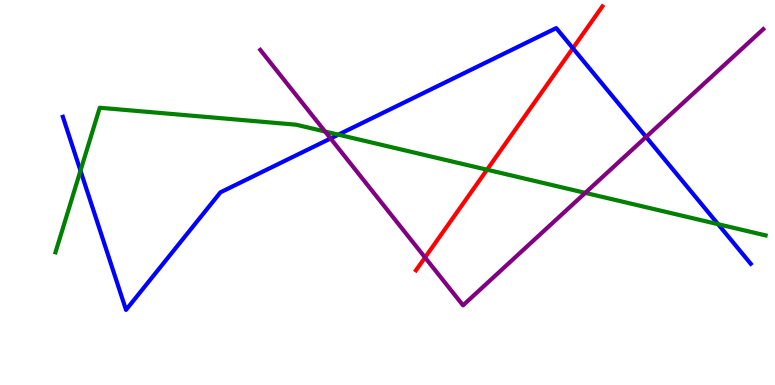[{'lines': ['blue', 'red'], 'intersections': [{'x': 7.39, 'y': 8.75}]}, {'lines': ['green', 'red'], 'intersections': [{'x': 6.28, 'y': 5.59}]}, {'lines': ['purple', 'red'], 'intersections': [{'x': 5.48, 'y': 3.31}]}, {'lines': ['blue', 'green'], 'intersections': [{'x': 1.04, 'y': 5.57}, {'x': 4.37, 'y': 6.5}, {'x': 9.27, 'y': 4.18}]}, {'lines': ['blue', 'purple'], 'intersections': [{'x': 4.27, 'y': 6.4}, {'x': 8.34, 'y': 6.44}]}, {'lines': ['green', 'purple'], 'intersections': [{'x': 4.19, 'y': 6.58}, {'x': 7.55, 'y': 4.99}]}]